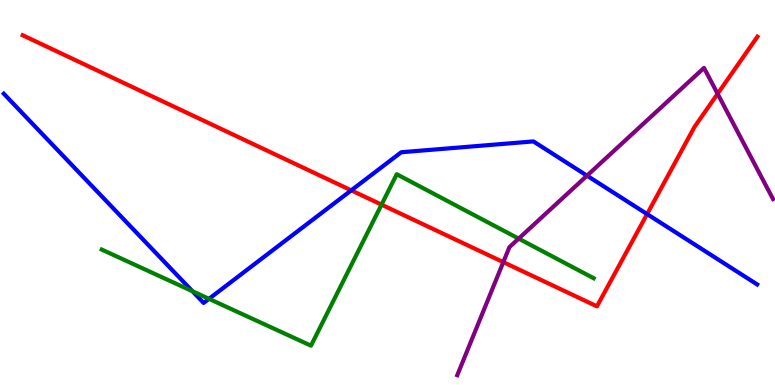[{'lines': ['blue', 'red'], 'intersections': [{'x': 4.53, 'y': 5.06}, {'x': 8.35, 'y': 4.44}]}, {'lines': ['green', 'red'], 'intersections': [{'x': 4.92, 'y': 4.68}]}, {'lines': ['purple', 'red'], 'intersections': [{'x': 6.49, 'y': 3.19}, {'x': 9.26, 'y': 7.56}]}, {'lines': ['blue', 'green'], 'intersections': [{'x': 2.48, 'y': 2.44}, {'x': 2.7, 'y': 2.24}]}, {'lines': ['blue', 'purple'], 'intersections': [{'x': 7.57, 'y': 5.44}]}, {'lines': ['green', 'purple'], 'intersections': [{'x': 6.69, 'y': 3.8}]}]